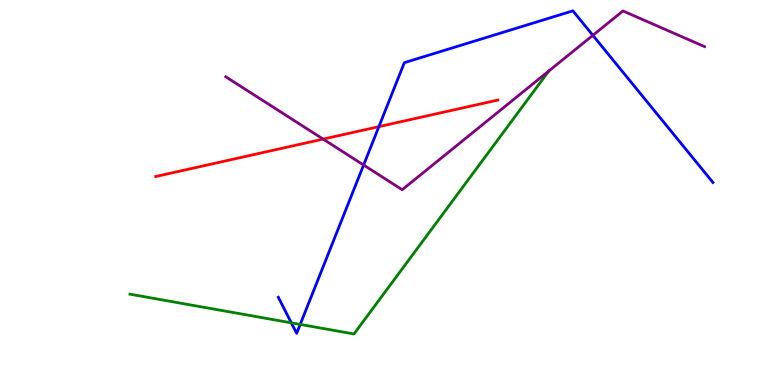[{'lines': ['blue', 'red'], 'intersections': [{'x': 4.89, 'y': 6.71}]}, {'lines': ['green', 'red'], 'intersections': []}, {'lines': ['purple', 'red'], 'intersections': [{'x': 4.17, 'y': 6.39}]}, {'lines': ['blue', 'green'], 'intersections': [{'x': 3.76, 'y': 1.61}, {'x': 3.87, 'y': 1.57}]}, {'lines': ['blue', 'purple'], 'intersections': [{'x': 4.69, 'y': 5.71}, {'x': 7.65, 'y': 9.08}]}, {'lines': ['green', 'purple'], 'intersections': [{'x': 7.08, 'y': 8.16}]}]